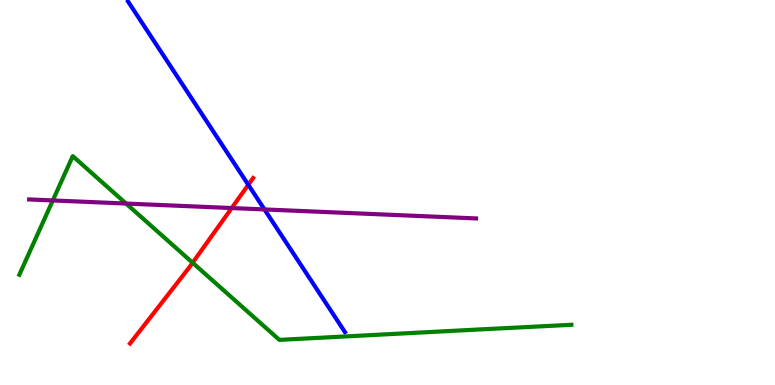[{'lines': ['blue', 'red'], 'intersections': [{'x': 3.2, 'y': 5.2}]}, {'lines': ['green', 'red'], 'intersections': [{'x': 2.49, 'y': 3.18}]}, {'lines': ['purple', 'red'], 'intersections': [{'x': 2.99, 'y': 4.6}]}, {'lines': ['blue', 'green'], 'intersections': []}, {'lines': ['blue', 'purple'], 'intersections': [{'x': 3.41, 'y': 4.56}]}, {'lines': ['green', 'purple'], 'intersections': [{'x': 0.681, 'y': 4.79}, {'x': 1.63, 'y': 4.71}]}]